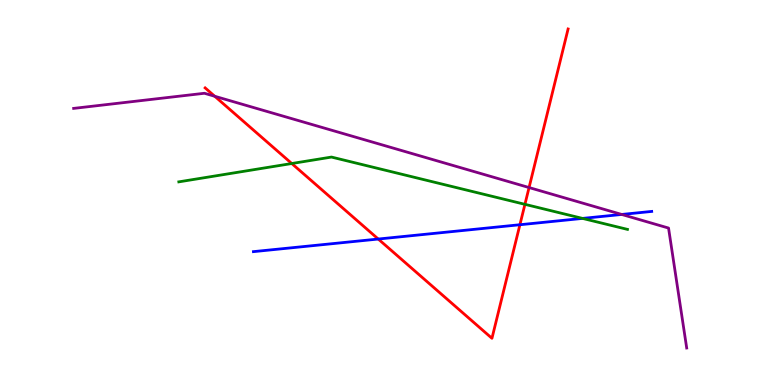[{'lines': ['blue', 'red'], 'intersections': [{'x': 4.88, 'y': 3.79}, {'x': 6.71, 'y': 4.16}]}, {'lines': ['green', 'red'], 'intersections': [{'x': 3.76, 'y': 5.75}, {'x': 6.77, 'y': 4.69}]}, {'lines': ['purple', 'red'], 'intersections': [{'x': 2.77, 'y': 7.5}, {'x': 6.83, 'y': 5.13}]}, {'lines': ['blue', 'green'], 'intersections': [{'x': 7.52, 'y': 4.33}]}, {'lines': ['blue', 'purple'], 'intersections': [{'x': 8.02, 'y': 4.43}]}, {'lines': ['green', 'purple'], 'intersections': []}]